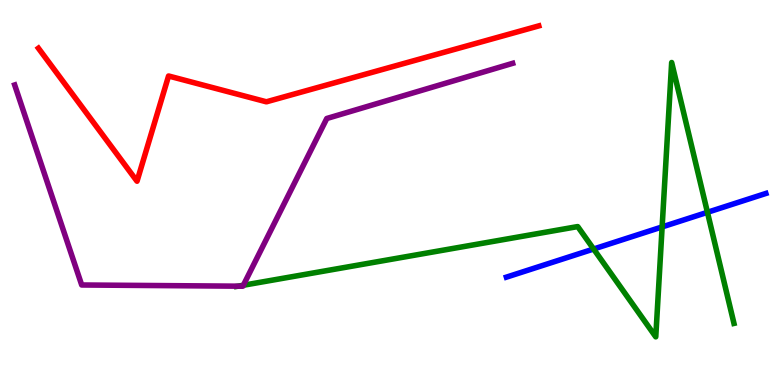[{'lines': ['blue', 'red'], 'intersections': []}, {'lines': ['green', 'red'], 'intersections': []}, {'lines': ['purple', 'red'], 'intersections': []}, {'lines': ['blue', 'green'], 'intersections': [{'x': 7.66, 'y': 3.53}, {'x': 8.54, 'y': 4.11}, {'x': 9.13, 'y': 4.49}]}, {'lines': ['blue', 'purple'], 'intersections': []}, {'lines': ['green', 'purple'], 'intersections': [{'x': 3.07, 'y': 2.57}, {'x': 3.14, 'y': 2.59}]}]